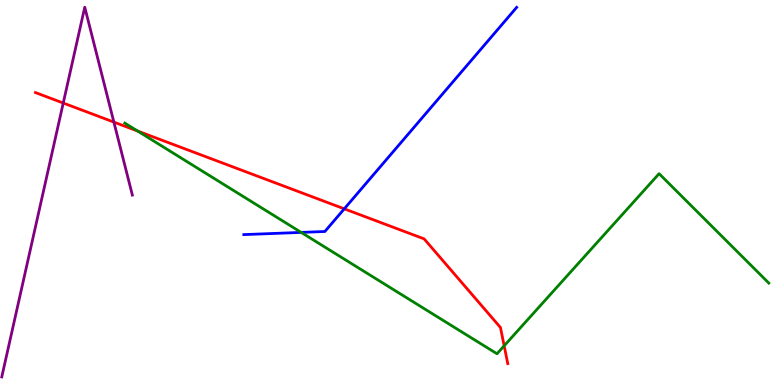[{'lines': ['blue', 'red'], 'intersections': [{'x': 4.44, 'y': 4.58}]}, {'lines': ['green', 'red'], 'intersections': [{'x': 1.78, 'y': 6.6}, {'x': 6.51, 'y': 1.02}]}, {'lines': ['purple', 'red'], 'intersections': [{'x': 0.816, 'y': 7.32}, {'x': 1.47, 'y': 6.83}]}, {'lines': ['blue', 'green'], 'intersections': [{'x': 3.89, 'y': 3.96}]}, {'lines': ['blue', 'purple'], 'intersections': []}, {'lines': ['green', 'purple'], 'intersections': []}]